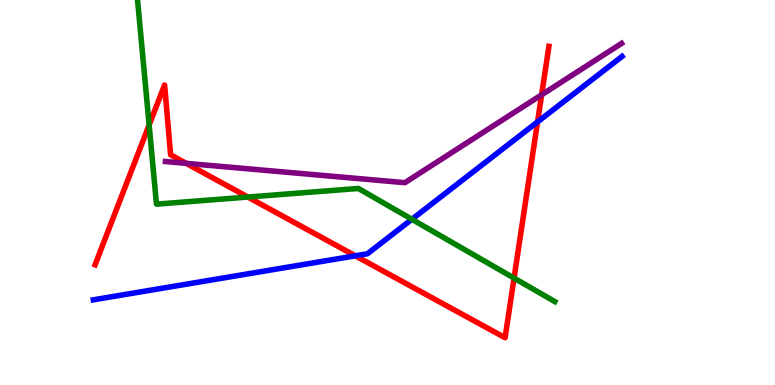[{'lines': ['blue', 'red'], 'intersections': [{'x': 4.58, 'y': 3.36}, {'x': 6.94, 'y': 6.83}]}, {'lines': ['green', 'red'], 'intersections': [{'x': 1.92, 'y': 6.75}, {'x': 3.2, 'y': 4.88}, {'x': 6.63, 'y': 2.78}]}, {'lines': ['purple', 'red'], 'intersections': [{'x': 2.4, 'y': 5.76}, {'x': 6.99, 'y': 7.54}]}, {'lines': ['blue', 'green'], 'intersections': [{'x': 5.31, 'y': 4.3}]}, {'lines': ['blue', 'purple'], 'intersections': []}, {'lines': ['green', 'purple'], 'intersections': []}]